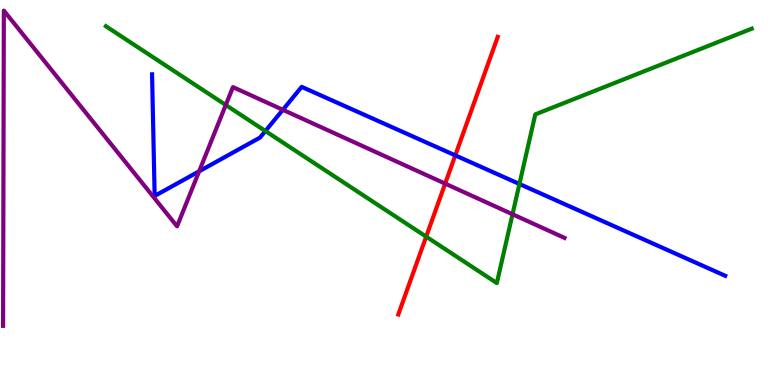[{'lines': ['blue', 'red'], 'intersections': [{'x': 5.87, 'y': 5.96}]}, {'lines': ['green', 'red'], 'intersections': [{'x': 5.5, 'y': 3.85}]}, {'lines': ['purple', 'red'], 'intersections': [{'x': 5.74, 'y': 5.23}]}, {'lines': ['blue', 'green'], 'intersections': [{'x': 3.42, 'y': 6.6}, {'x': 6.7, 'y': 5.22}]}, {'lines': ['blue', 'purple'], 'intersections': [{'x': 2.57, 'y': 5.55}, {'x': 3.65, 'y': 7.15}]}, {'lines': ['green', 'purple'], 'intersections': [{'x': 2.91, 'y': 7.27}, {'x': 6.61, 'y': 4.44}]}]